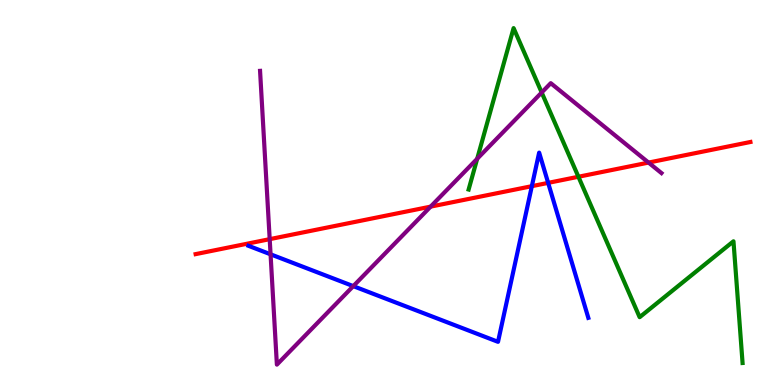[{'lines': ['blue', 'red'], 'intersections': [{'x': 6.86, 'y': 5.16}, {'x': 7.07, 'y': 5.25}]}, {'lines': ['green', 'red'], 'intersections': [{'x': 7.46, 'y': 5.41}]}, {'lines': ['purple', 'red'], 'intersections': [{'x': 3.48, 'y': 3.79}, {'x': 5.56, 'y': 4.63}, {'x': 8.37, 'y': 5.78}]}, {'lines': ['blue', 'green'], 'intersections': []}, {'lines': ['blue', 'purple'], 'intersections': [{'x': 3.49, 'y': 3.39}, {'x': 4.56, 'y': 2.57}]}, {'lines': ['green', 'purple'], 'intersections': [{'x': 6.16, 'y': 5.88}, {'x': 6.99, 'y': 7.6}]}]